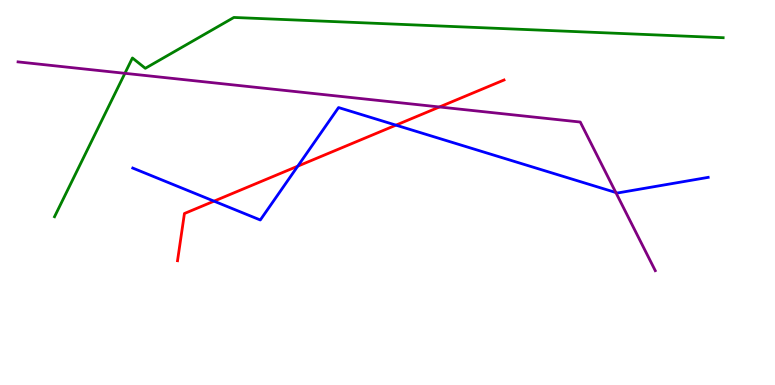[{'lines': ['blue', 'red'], 'intersections': [{'x': 2.76, 'y': 4.78}, {'x': 3.84, 'y': 5.68}, {'x': 5.11, 'y': 6.75}]}, {'lines': ['green', 'red'], 'intersections': []}, {'lines': ['purple', 'red'], 'intersections': [{'x': 5.67, 'y': 7.22}]}, {'lines': ['blue', 'green'], 'intersections': []}, {'lines': ['blue', 'purple'], 'intersections': [{'x': 7.95, 'y': 5.0}]}, {'lines': ['green', 'purple'], 'intersections': [{'x': 1.61, 'y': 8.1}]}]